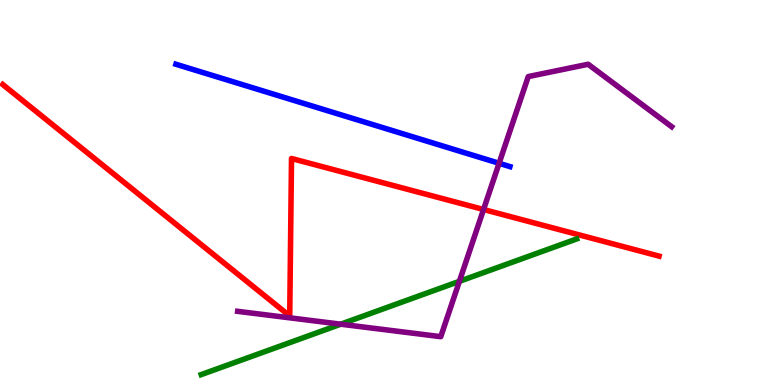[{'lines': ['blue', 'red'], 'intersections': []}, {'lines': ['green', 'red'], 'intersections': []}, {'lines': ['purple', 'red'], 'intersections': [{'x': 6.24, 'y': 4.56}]}, {'lines': ['blue', 'green'], 'intersections': []}, {'lines': ['blue', 'purple'], 'intersections': [{'x': 6.44, 'y': 5.76}]}, {'lines': ['green', 'purple'], 'intersections': [{'x': 4.4, 'y': 1.58}, {'x': 5.93, 'y': 2.69}]}]